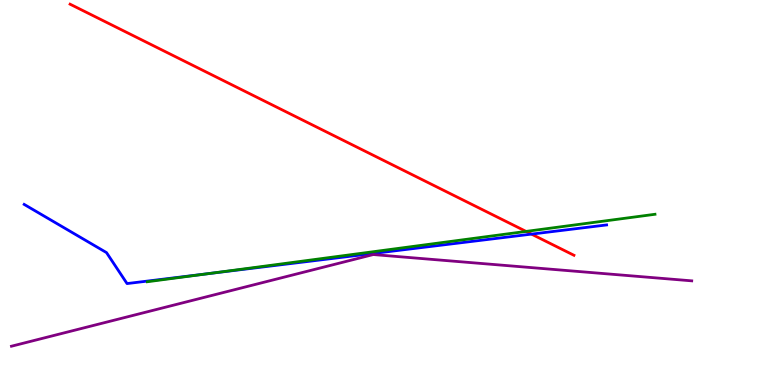[{'lines': ['blue', 'red'], 'intersections': [{'x': 6.86, 'y': 3.92}]}, {'lines': ['green', 'red'], 'intersections': [{'x': 6.79, 'y': 3.99}]}, {'lines': ['purple', 'red'], 'intersections': []}, {'lines': ['blue', 'green'], 'intersections': [{'x': 2.7, 'y': 2.89}]}, {'lines': ['blue', 'purple'], 'intersections': []}, {'lines': ['green', 'purple'], 'intersections': []}]